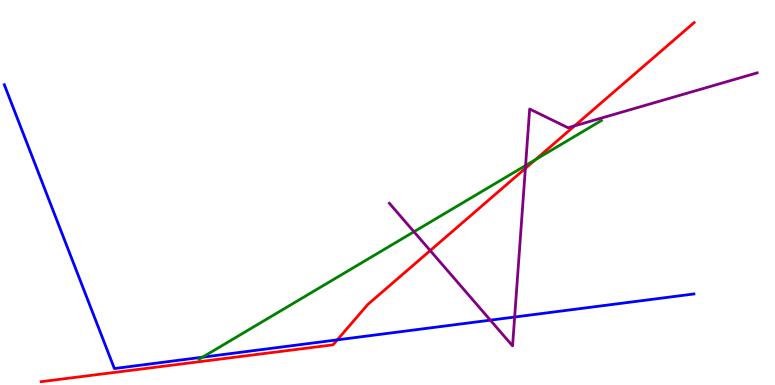[{'lines': ['blue', 'red'], 'intersections': [{'x': 4.35, 'y': 1.17}]}, {'lines': ['green', 'red'], 'intersections': [{'x': 6.91, 'y': 5.85}]}, {'lines': ['purple', 'red'], 'intersections': [{'x': 5.55, 'y': 3.49}, {'x': 6.78, 'y': 5.63}, {'x': 7.41, 'y': 6.73}]}, {'lines': ['blue', 'green'], 'intersections': [{'x': 2.61, 'y': 0.722}]}, {'lines': ['blue', 'purple'], 'intersections': [{'x': 6.33, 'y': 1.68}, {'x': 6.64, 'y': 1.77}]}, {'lines': ['green', 'purple'], 'intersections': [{'x': 5.34, 'y': 3.98}, {'x': 6.78, 'y': 5.7}]}]